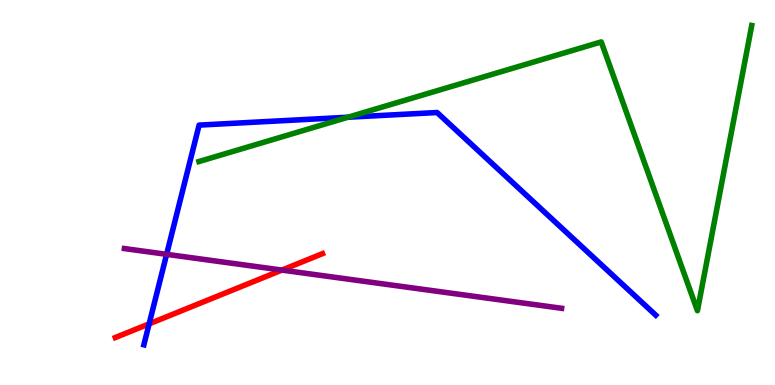[{'lines': ['blue', 'red'], 'intersections': [{'x': 1.92, 'y': 1.59}]}, {'lines': ['green', 'red'], 'intersections': []}, {'lines': ['purple', 'red'], 'intersections': [{'x': 3.64, 'y': 2.98}]}, {'lines': ['blue', 'green'], 'intersections': [{'x': 4.49, 'y': 6.95}]}, {'lines': ['blue', 'purple'], 'intersections': [{'x': 2.15, 'y': 3.39}]}, {'lines': ['green', 'purple'], 'intersections': []}]